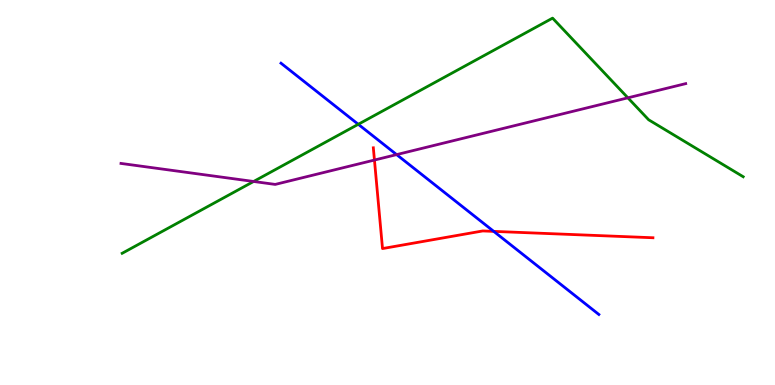[{'lines': ['blue', 'red'], 'intersections': [{'x': 6.37, 'y': 3.99}]}, {'lines': ['green', 'red'], 'intersections': []}, {'lines': ['purple', 'red'], 'intersections': [{'x': 4.83, 'y': 5.84}]}, {'lines': ['blue', 'green'], 'intersections': [{'x': 4.62, 'y': 6.77}]}, {'lines': ['blue', 'purple'], 'intersections': [{'x': 5.12, 'y': 5.98}]}, {'lines': ['green', 'purple'], 'intersections': [{'x': 3.27, 'y': 5.29}, {'x': 8.1, 'y': 7.46}]}]